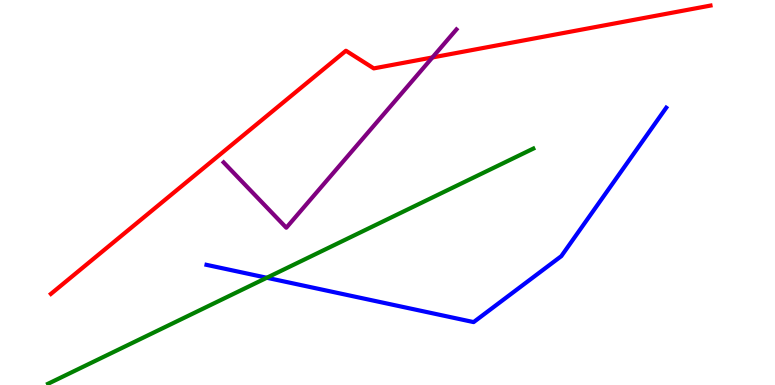[{'lines': ['blue', 'red'], 'intersections': []}, {'lines': ['green', 'red'], 'intersections': []}, {'lines': ['purple', 'red'], 'intersections': [{'x': 5.58, 'y': 8.51}]}, {'lines': ['blue', 'green'], 'intersections': [{'x': 3.44, 'y': 2.79}]}, {'lines': ['blue', 'purple'], 'intersections': []}, {'lines': ['green', 'purple'], 'intersections': []}]